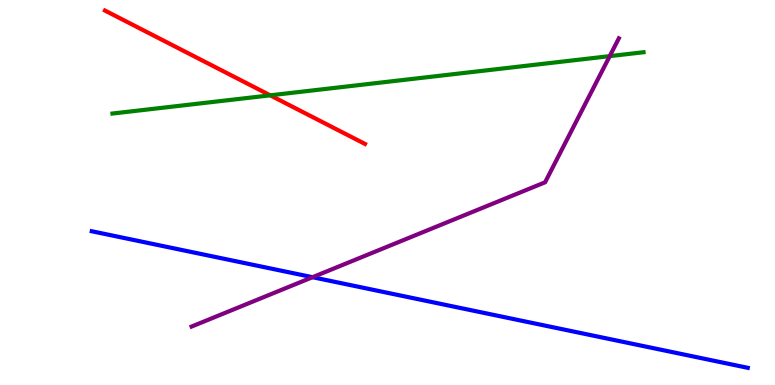[{'lines': ['blue', 'red'], 'intersections': []}, {'lines': ['green', 'red'], 'intersections': [{'x': 3.49, 'y': 7.52}]}, {'lines': ['purple', 'red'], 'intersections': []}, {'lines': ['blue', 'green'], 'intersections': []}, {'lines': ['blue', 'purple'], 'intersections': [{'x': 4.03, 'y': 2.8}]}, {'lines': ['green', 'purple'], 'intersections': [{'x': 7.87, 'y': 8.54}]}]